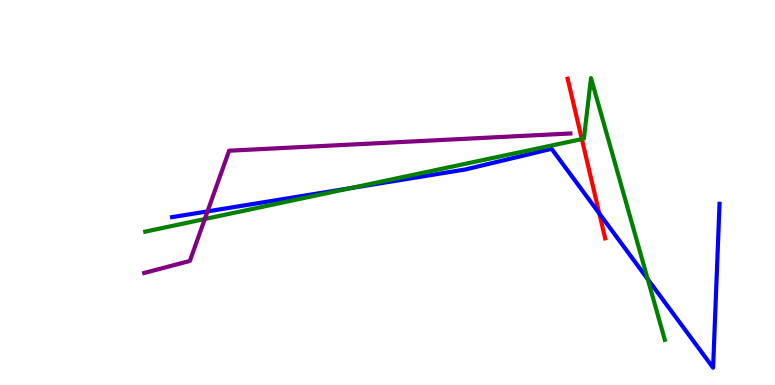[{'lines': ['blue', 'red'], 'intersections': [{'x': 7.73, 'y': 4.45}]}, {'lines': ['green', 'red'], 'intersections': [{'x': 7.51, 'y': 6.39}]}, {'lines': ['purple', 'red'], 'intersections': []}, {'lines': ['blue', 'green'], 'intersections': [{'x': 4.52, 'y': 5.11}, {'x': 8.36, 'y': 2.75}]}, {'lines': ['blue', 'purple'], 'intersections': [{'x': 2.68, 'y': 4.51}]}, {'lines': ['green', 'purple'], 'intersections': [{'x': 2.64, 'y': 4.31}]}]